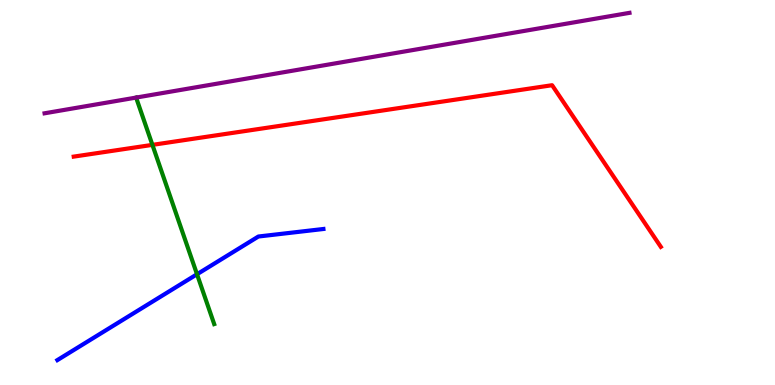[{'lines': ['blue', 'red'], 'intersections': []}, {'lines': ['green', 'red'], 'intersections': [{'x': 1.97, 'y': 6.24}]}, {'lines': ['purple', 'red'], 'intersections': []}, {'lines': ['blue', 'green'], 'intersections': [{'x': 2.54, 'y': 2.88}]}, {'lines': ['blue', 'purple'], 'intersections': []}, {'lines': ['green', 'purple'], 'intersections': [{'x': 1.76, 'y': 7.47}]}]